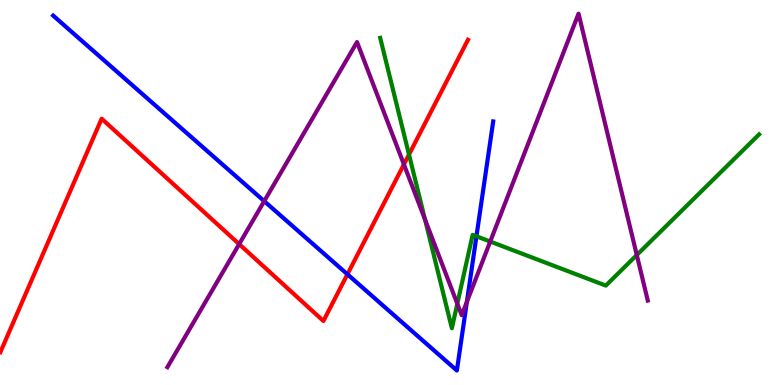[{'lines': ['blue', 'red'], 'intersections': [{'x': 4.48, 'y': 2.88}]}, {'lines': ['green', 'red'], 'intersections': [{'x': 5.28, 'y': 5.99}]}, {'lines': ['purple', 'red'], 'intersections': [{'x': 3.09, 'y': 3.66}, {'x': 5.21, 'y': 5.73}]}, {'lines': ['blue', 'green'], 'intersections': [{'x': 6.15, 'y': 3.86}]}, {'lines': ['blue', 'purple'], 'intersections': [{'x': 3.41, 'y': 4.78}, {'x': 6.02, 'y': 2.16}]}, {'lines': ['green', 'purple'], 'intersections': [{'x': 5.48, 'y': 4.3}, {'x': 5.9, 'y': 2.11}, {'x': 6.33, 'y': 3.73}, {'x': 8.22, 'y': 3.38}]}]